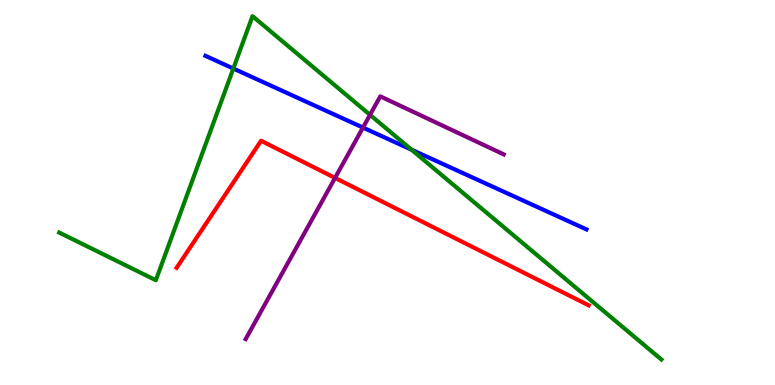[{'lines': ['blue', 'red'], 'intersections': []}, {'lines': ['green', 'red'], 'intersections': []}, {'lines': ['purple', 'red'], 'intersections': [{'x': 4.32, 'y': 5.38}]}, {'lines': ['blue', 'green'], 'intersections': [{'x': 3.01, 'y': 8.22}, {'x': 5.31, 'y': 6.11}]}, {'lines': ['blue', 'purple'], 'intersections': [{'x': 4.68, 'y': 6.69}]}, {'lines': ['green', 'purple'], 'intersections': [{'x': 4.77, 'y': 7.02}]}]